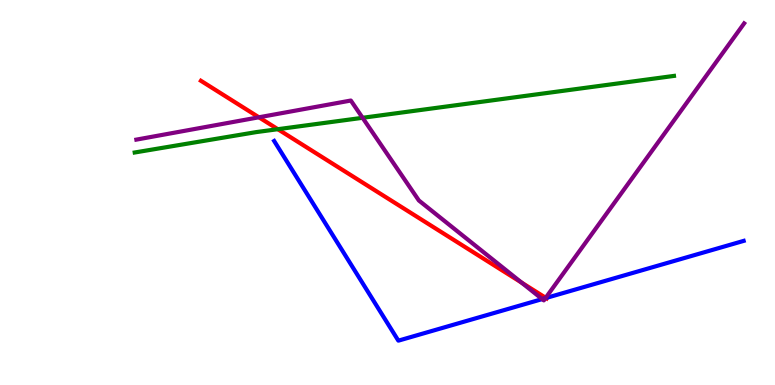[{'lines': ['blue', 'red'], 'intersections': [{'x': 7.05, 'y': 2.26}]}, {'lines': ['green', 'red'], 'intersections': [{'x': 3.58, 'y': 6.64}]}, {'lines': ['purple', 'red'], 'intersections': [{'x': 3.34, 'y': 6.95}, {'x': 6.73, 'y': 2.66}, {'x': 7.04, 'y': 2.27}]}, {'lines': ['blue', 'green'], 'intersections': []}, {'lines': ['blue', 'purple'], 'intersections': [{'x': 7.0, 'y': 2.23}, {'x': 7.04, 'y': 2.26}]}, {'lines': ['green', 'purple'], 'intersections': [{'x': 4.68, 'y': 6.94}]}]